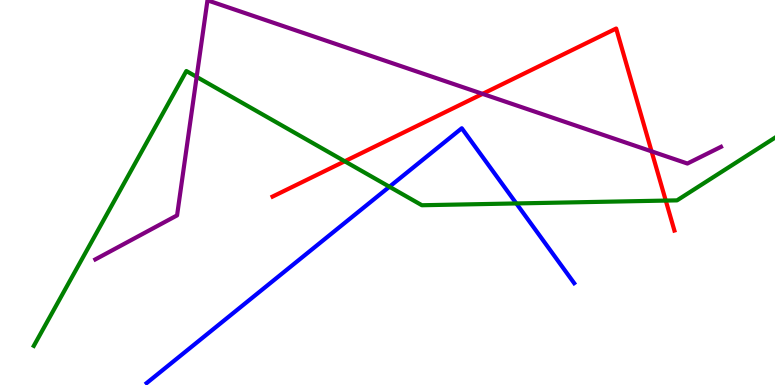[{'lines': ['blue', 'red'], 'intersections': []}, {'lines': ['green', 'red'], 'intersections': [{'x': 4.45, 'y': 5.81}, {'x': 8.59, 'y': 4.79}]}, {'lines': ['purple', 'red'], 'intersections': [{'x': 6.23, 'y': 7.56}, {'x': 8.41, 'y': 6.07}]}, {'lines': ['blue', 'green'], 'intersections': [{'x': 5.02, 'y': 5.15}, {'x': 6.66, 'y': 4.72}]}, {'lines': ['blue', 'purple'], 'intersections': []}, {'lines': ['green', 'purple'], 'intersections': [{'x': 2.54, 'y': 8.0}]}]